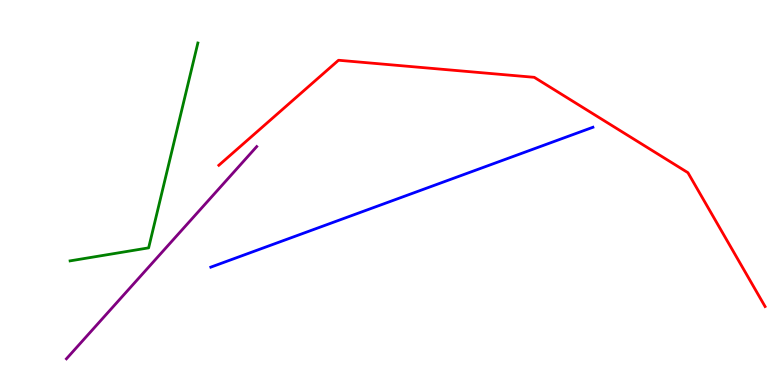[{'lines': ['blue', 'red'], 'intersections': []}, {'lines': ['green', 'red'], 'intersections': []}, {'lines': ['purple', 'red'], 'intersections': []}, {'lines': ['blue', 'green'], 'intersections': []}, {'lines': ['blue', 'purple'], 'intersections': []}, {'lines': ['green', 'purple'], 'intersections': []}]